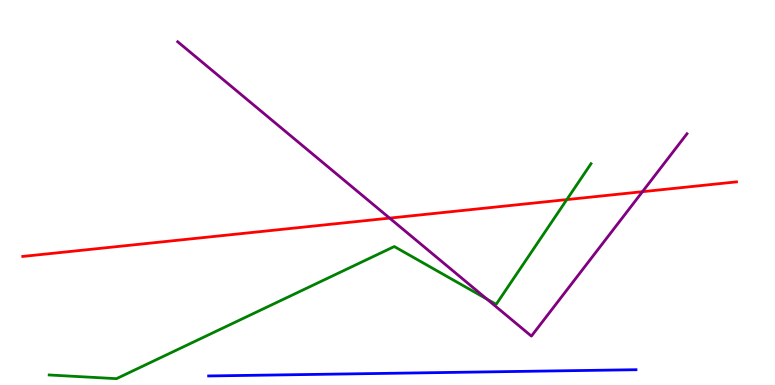[{'lines': ['blue', 'red'], 'intersections': []}, {'lines': ['green', 'red'], 'intersections': [{'x': 7.31, 'y': 4.82}]}, {'lines': ['purple', 'red'], 'intersections': [{'x': 5.03, 'y': 4.33}, {'x': 8.29, 'y': 5.02}]}, {'lines': ['blue', 'green'], 'intersections': []}, {'lines': ['blue', 'purple'], 'intersections': []}, {'lines': ['green', 'purple'], 'intersections': [{'x': 6.28, 'y': 2.23}]}]